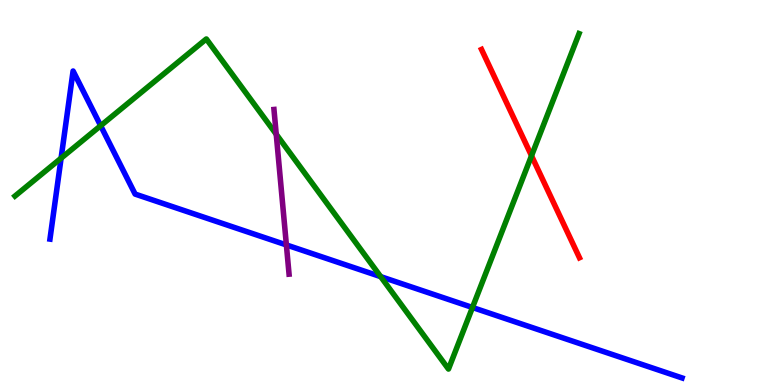[{'lines': ['blue', 'red'], 'intersections': []}, {'lines': ['green', 'red'], 'intersections': [{'x': 6.86, 'y': 5.95}]}, {'lines': ['purple', 'red'], 'intersections': []}, {'lines': ['blue', 'green'], 'intersections': [{'x': 0.788, 'y': 5.89}, {'x': 1.3, 'y': 6.73}, {'x': 4.91, 'y': 2.81}, {'x': 6.1, 'y': 2.01}]}, {'lines': ['blue', 'purple'], 'intersections': [{'x': 3.7, 'y': 3.64}]}, {'lines': ['green', 'purple'], 'intersections': [{'x': 3.56, 'y': 6.51}]}]